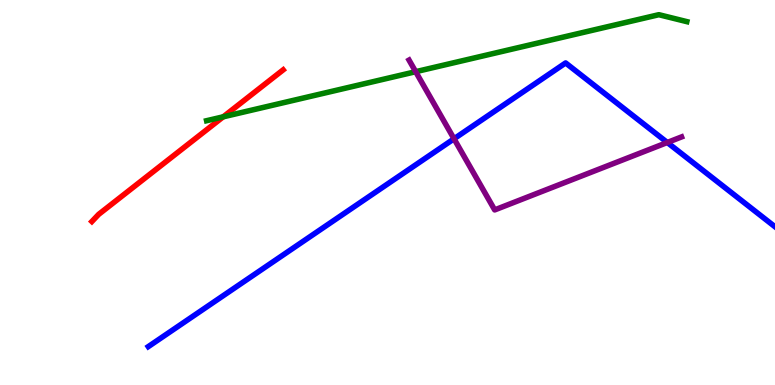[{'lines': ['blue', 'red'], 'intersections': []}, {'lines': ['green', 'red'], 'intersections': [{'x': 2.88, 'y': 6.97}]}, {'lines': ['purple', 'red'], 'intersections': []}, {'lines': ['blue', 'green'], 'intersections': []}, {'lines': ['blue', 'purple'], 'intersections': [{'x': 5.86, 'y': 6.39}, {'x': 8.61, 'y': 6.3}]}, {'lines': ['green', 'purple'], 'intersections': [{'x': 5.36, 'y': 8.14}]}]